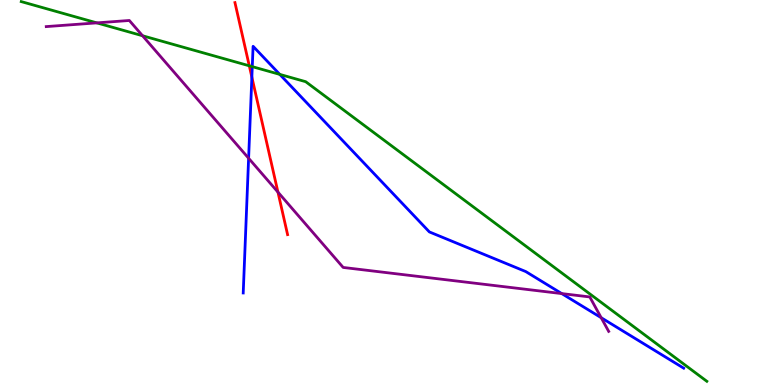[{'lines': ['blue', 'red'], 'intersections': [{'x': 3.25, 'y': 8.0}]}, {'lines': ['green', 'red'], 'intersections': [{'x': 3.22, 'y': 8.29}]}, {'lines': ['purple', 'red'], 'intersections': [{'x': 3.59, 'y': 5.01}]}, {'lines': ['blue', 'green'], 'intersections': [{'x': 3.26, 'y': 8.27}, {'x': 3.61, 'y': 8.07}]}, {'lines': ['blue', 'purple'], 'intersections': [{'x': 3.21, 'y': 5.89}, {'x': 7.25, 'y': 2.37}, {'x': 7.76, 'y': 1.75}]}, {'lines': ['green', 'purple'], 'intersections': [{'x': 1.25, 'y': 9.41}, {'x': 1.84, 'y': 9.07}]}]